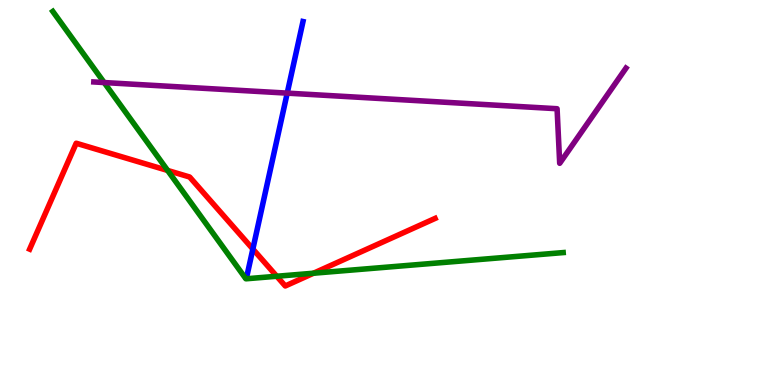[{'lines': ['blue', 'red'], 'intersections': [{'x': 3.26, 'y': 3.53}]}, {'lines': ['green', 'red'], 'intersections': [{'x': 2.16, 'y': 5.57}, {'x': 3.57, 'y': 2.82}, {'x': 4.05, 'y': 2.9}]}, {'lines': ['purple', 'red'], 'intersections': []}, {'lines': ['blue', 'green'], 'intersections': []}, {'lines': ['blue', 'purple'], 'intersections': [{'x': 3.71, 'y': 7.58}]}, {'lines': ['green', 'purple'], 'intersections': [{'x': 1.34, 'y': 7.86}]}]